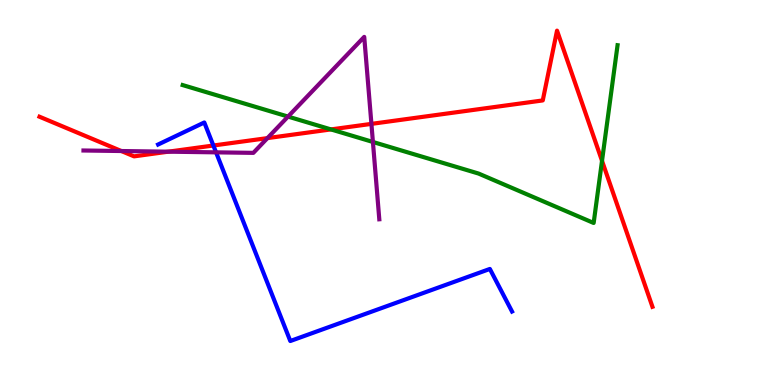[{'lines': ['blue', 'red'], 'intersections': [{'x': 2.75, 'y': 6.22}]}, {'lines': ['green', 'red'], 'intersections': [{'x': 4.27, 'y': 6.64}, {'x': 7.77, 'y': 5.82}]}, {'lines': ['purple', 'red'], 'intersections': [{'x': 1.57, 'y': 6.08}, {'x': 2.17, 'y': 6.06}, {'x': 3.45, 'y': 6.41}, {'x': 4.79, 'y': 6.78}]}, {'lines': ['blue', 'green'], 'intersections': []}, {'lines': ['blue', 'purple'], 'intersections': [{'x': 2.79, 'y': 6.04}]}, {'lines': ['green', 'purple'], 'intersections': [{'x': 3.72, 'y': 6.97}, {'x': 4.81, 'y': 6.31}]}]